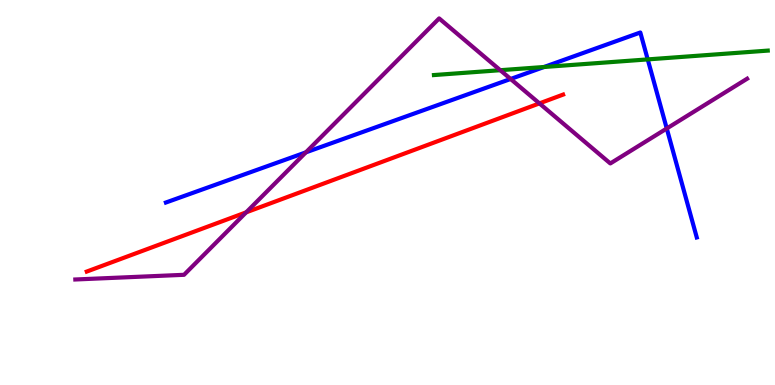[{'lines': ['blue', 'red'], 'intersections': []}, {'lines': ['green', 'red'], 'intersections': []}, {'lines': ['purple', 'red'], 'intersections': [{'x': 3.18, 'y': 4.48}, {'x': 6.96, 'y': 7.31}]}, {'lines': ['blue', 'green'], 'intersections': [{'x': 7.02, 'y': 8.26}, {'x': 8.36, 'y': 8.46}]}, {'lines': ['blue', 'purple'], 'intersections': [{'x': 3.95, 'y': 6.04}, {'x': 6.59, 'y': 7.95}, {'x': 8.6, 'y': 6.66}]}, {'lines': ['green', 'purple'], 'intersections': [{'x': 6.46, 'y': 8.18}]}]